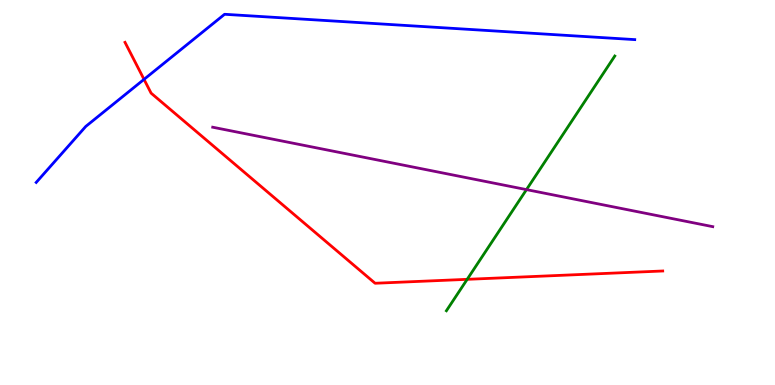[{'lines': ['blue', 'red'], 'intersections': [{'x': 1.86, 'y': 7.94}]}, {'lines': ['green', 'red'], 'intersections': [{'x': 6.03, 'y': 2.74}]}, {'lines': ['purple', 'red'], 'intersections': []}, {'lines': ['blue', 'green'], 'intersections': []}, {'lines': ['blue', 'purple'], 'intersections': []}, {'lines': ['green', 'purple'], 'intersections': [{'x': 6.79, 'y': 5.07}]}]